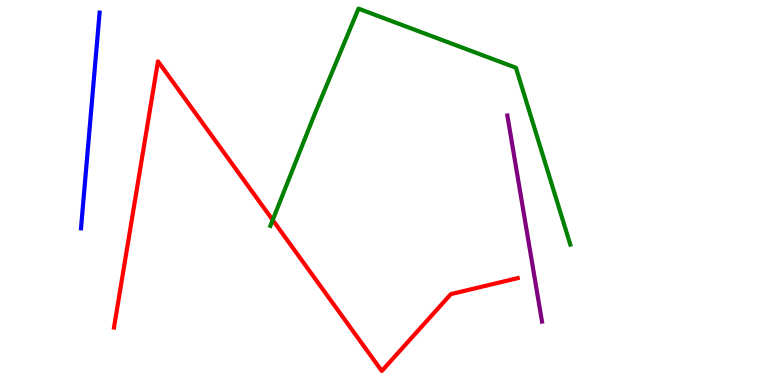[{'lines': ['blue', 'red'], 'intersections': []}, {'lines': ['green', 'red'], 'intersections': [{'x': 3.52, 'y': 4.29}]}, {'lines': ['purple', 'red'], 'intersections': []}, {'lines': ['blue', 'green'], 'intersections': []}, {'lines': ['blue', 'purple'], 'intersections': []}, {'lines': ['green', 'purple'], 'intersections': []}]